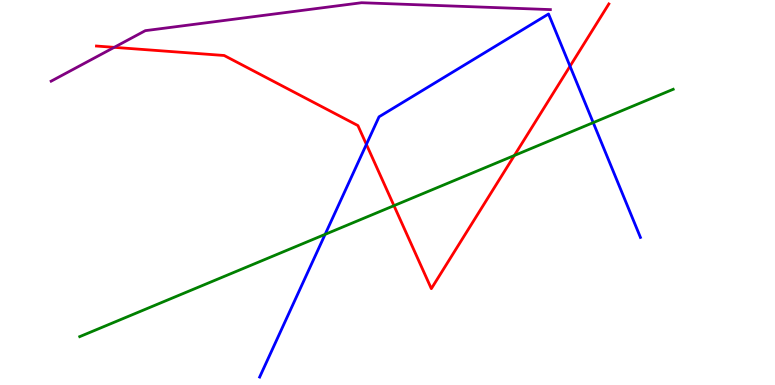[{'lines': ['blue', 'red'], 'intersections': [{'x': 4.73, 'y': 6.25}, {'x': 7.36, 'y': 8.28}]}, {'lines': ['green', 'red'], 'intersections': [{'x': 5.08, 'y': 4.66}, {'x': 6.64, 'y': 5.96}]}, {'lines': ['purple', 'red'], 'intersections': [{'x': 1.47, 'y': 8.77}]}, {'lines': ['blue', 'green'], 'intersections': [{'x': 4.2, 'y': 3.91}, {'x': 7.65, 'y': 6.81}]}, {'lines': ['blue', 'purple'], 'intersections': []}, {'lines': ['green', 'purple'], 'intersections': []}]